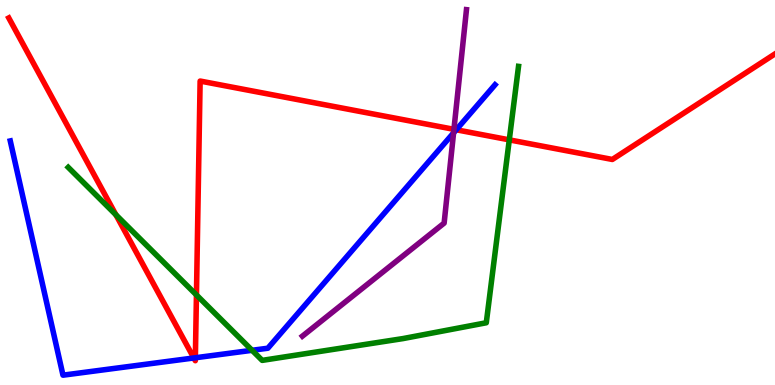[{'lines': ['blue', 'red'], 'intersections': [{'x': 2.5, 'y': 0.702}, {'x': 2.52, 'y': 0.708}, {'x': 5.89, 'y': 6.63}]}, {'lines': ['green', 'red'], 'intersections': [{'x': 1.5, 'y': 4.42}, {'x': 2.53, 'y': 2.34}, {'x': 6.57, 'y': 6.37}]}, {'lines': ['purple', 'red'], 'intersections': [{'x': 5.86, 'y': 6.64}]}, {'lines': ['blue', 'green'], 'intersections': [{'x': 3.25, 'y': 0.901}]}, {'lines': ['blue', 'purple'], 'intersections': [{'x': 5.85, 'y': 6.55}]}, {'lines': ['green', 'purple'], 'intersections': []}]